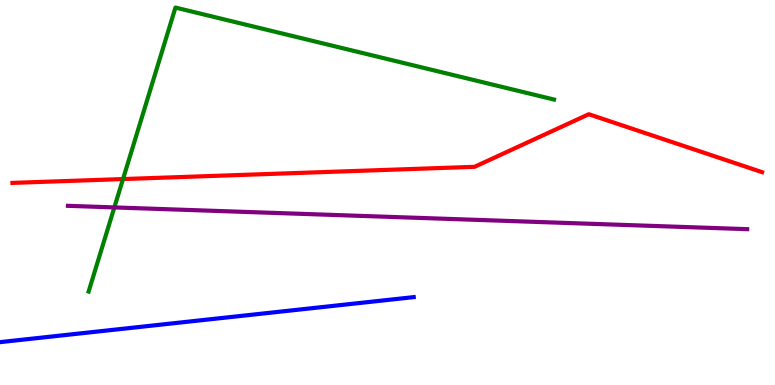[{'lines': ['blue', 'red'], 'intersections': []}, {'lines': ['green', 'red'], 'intersections': [{'x': 1.59, 'y': 5.35}]}, {'lines': ['purple', 'red'], 'intersections': []}, {'lines': ['blue', 'green'], 'intersections': []}, {'lines': ['blue', 'purple'], 'intersections': []}, {'lines': ['green', 'purple'], 'intersections': [{'x': 1.48, 'y': 4.61}]}]